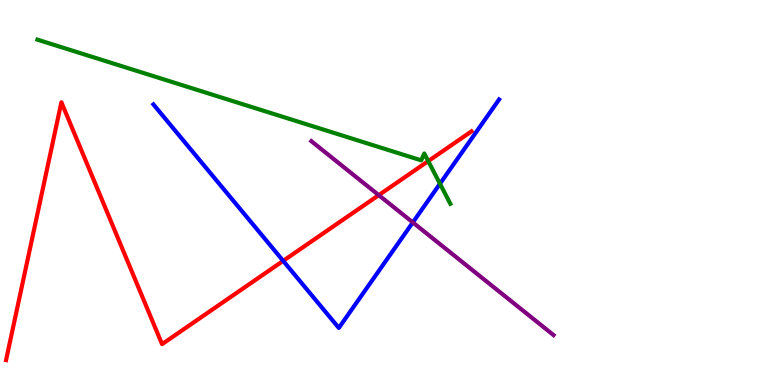[{'lines': ['blue', 'red'], 'intersections': [{'x': 3.65, 'y': 3.22}]}, {'lines': ['green', 'red'], 'intersections': [{'x': 5.53, 'y': 5.82}]}, {'lines': ['purple', 'red'], 'intersections': [{'x': 4.89, 'y': 4.93}]}, {'lines': ['blue', 'green'], 'intersections': [{'x': 5.68, 'y': 5.23}]}, {'lines': ['blue', 'purple'], 'intersections': [{'x': 5.33, 'y': 4.22}]}, {'lines': ['green', 'purple'], 'intersections': []}]